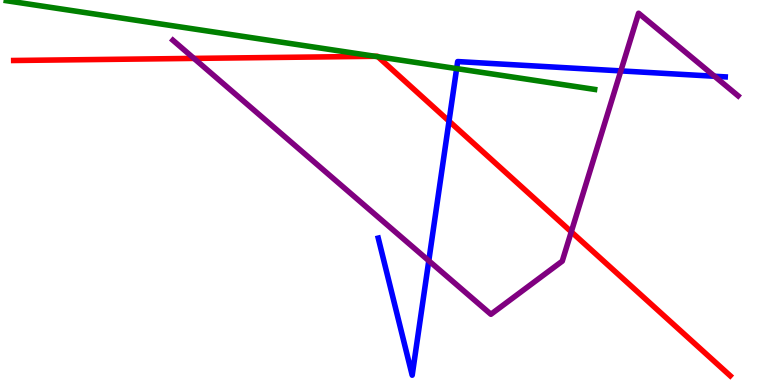[{'lines': ['blue', 'red'], 'intersections': [{'x': 5.79, 'y': 6.85}]}, {'lines': ['green', 'red'], 'intersections': [{'x': 4.84, 'y': 8.54}, {'x': 4.88, 'y': 8.53}]}, {'lines': ['purple', 'red'], 'intersections': [{'x': 2.5, 'y': 8.48}, {'x': 7.37, 'y': 3.98}]}, {'lines': ['blue', 'green'], 'intersections': [{'x': 5.89, 'y': 8.22}]}, {'lines': ['blue', 'purple'], 'intersections': [{'x': 5.53, 'y': 3.23}, {'x': 8.01, 'y': 8.16}, {'x': 9.22, 'y': 8.02}]}, {'lines': ['green', 'purple'], 'intersections': []}]